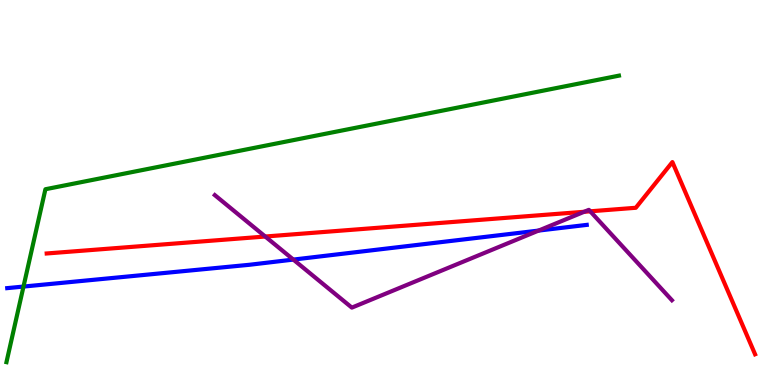[{'lines': ['blue', 'red'], 'intersections': []}, {'lines': ['green', 'red'], 'intersections': []}, {'lines': ['purple', 'red'], 'intersections': [{'x': 3.42, 'y': 3.86}, {'x': 7.54, 'y': 4.5}, {'x': 7.62, 'y': 4.51}]}, {'lines': ['blue', 'green'], 'intersections': [{'x': 0.303, 'y': 2.56}]}, {'lines': ['blue', 'purple'], 'intersections': [{'x': 3.79, 'y': 3.26}, {'x': 6.95, 'y': 4.01}]}, {'lines': ['green', 'purple'], 'intersections': []}]